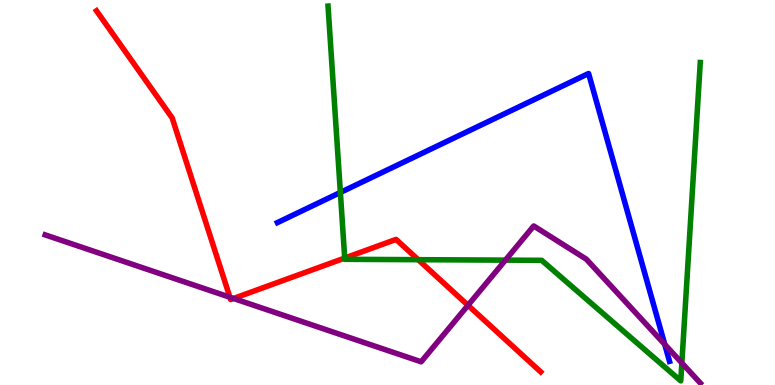[{'lines': ['blue', 'red'], 'intersections': []}, {'lines': ['green', 'red'], 'intersections': [{'x': 4.45, 'y': 3.3}, {'x': 5.4, 'y': 3.25}]}, {'lines': ['purple', 'red'], 'intersections': [{'x': 2.97, 'y': 2.28}, {'x': 3.01, 'y': 2.25}, {'x': 6.04, 'y': 2.07}]}, {'lines': ['blue', 'green'], 'intersections': [{'x': 4.39, 'y': 5.0}]}, {'lines': ['blue', 'purple'], 'intersections': [{'x': 8.58, 'y': 1.05}]}, {'lines': ['green', 'purple'], 'intersections': [{'x': 6.52, 'y': 3.24}, {'x': 8.8, 'y': 0.572}]}]